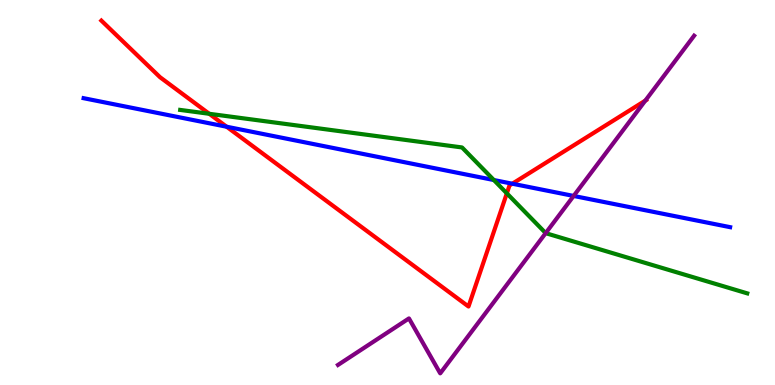[{'lines': ['blue', 'red'], 'intersections': [{'x': 2.92, 'y': 6.71}, {'x': 6.61, 'y': 5.23}]}, {'lines': ['green', 'red'], 'intersections': [{'x': 2.7, 'y': 7.04}, {'x': 6.54, 'y': 4.98}]}, {'lines': ['purple', 'red'], 'intersections': [{'x': 8.33, 'y': 7.39}]}, {'lines': ['blue', 'green'], 'intersections': [{'x': 6.37, 'y': 5.32}]}, {'lines': ['blue', 'purple'], 'intersections': [{'x': 7.4, 'y': 4.91}]}, {'lines': ['green', 'purple'], 'intersections': [{'x': 7.04, 'y': 3.95}]}]